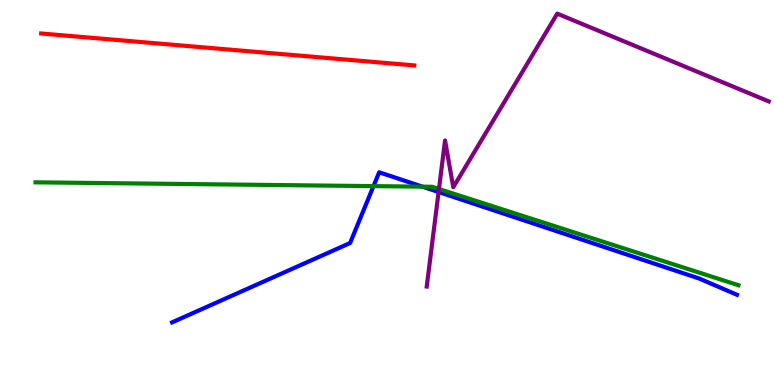[{'lines': ['blue', 'red'], 'intersections': []}, {'lines': ['green', 'red'], 'intersections': []}, {'lines': ['purple', 'red'], 'intersections': []}, {'lines': ['blue', 'green'], 'intersections': [{'x': 4.82, 'y': 5.17}, {'x': 5.45, 'y': 5.15}]}, {'lines': ['blue', 'purple'], 'intersections': [{'x': 5.66, 'y': 5.01}]}, {'lines': ['green', 'purple'], 'intersections': [{'x': 5.66, 'y': 5.09}]}]